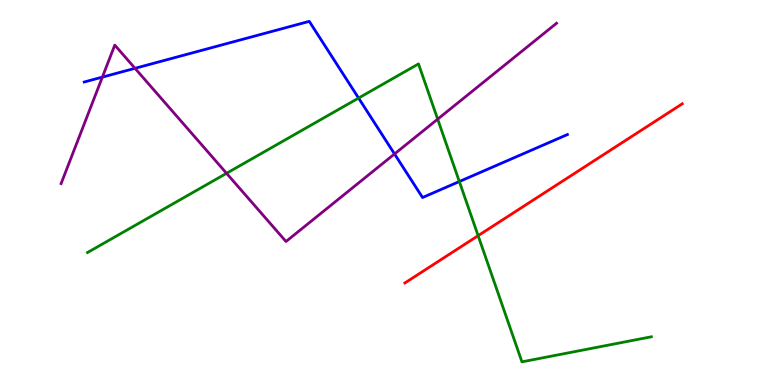[{'lines': ['blue', 'red'], 'intersections': []}, {'lines': ['green', 'red'], 'intersections': [{'x': 6.17, 'y': 3.88}]}, {'lines': ['purple', 'red'], 'intersections': []}, {'lines': ['blue', 'green'], 'intersections': [{'x': 4.63, 'y': 7.45}, {'x': 5.93, 'y': 5.28}]}, {'lines': ['blue', 'purple'], 'intersections': [{'x': 1.32, 'y': 8.0}, {'x': 1.74, 'y': 8.23}, {'x': 5.09, 'y': 6.0}]}, {'lines': ['green', 'purple'], 'intersections': [{'x': 2.92, 'y': 5.5}, {'x': 5.65, 'y': 6.91}]}]